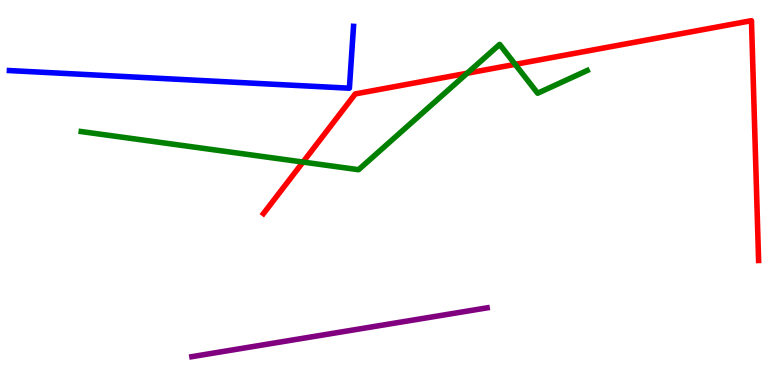[{'lines': ['blue', 'red'], 'intersections': []}, {'lines': ['green', 'red'], 'intersections': [{'x': 3.91, 'y': 5.79}, {'x': 6.03, 'y': 8.1}, {'x': 6.65, 'y': 8.33}]}, {'lines': ['purple', 'red'], 'intersections': []}, {'lines': ['blue', 'green'], 'intersections': []}, {'lines': ['blue', 'purple'], 'intersections': []}, {'lines': ['green', 'purple'], 'intersections': []}]